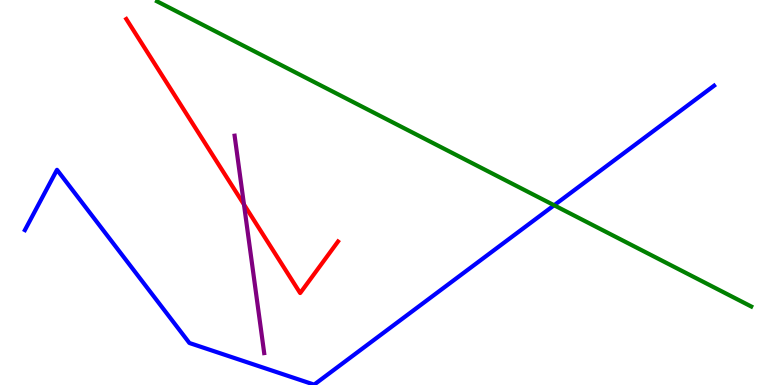[{'lines': ['blue', 'red'], 'intersections': []}, {'lines': ['green', 'red'], 'intersections': []}, {'lines': ['purple', 'red'], 'intersections': [{'x': 3.15, 'y': 4.69}]}, {'lines': ['blue', 'green'], 'intersections': [{'x': 7.15, 'y': 4.67}]}, {'lines': ['blue', 'purple'], 'intersections': []}, {'lines': ['green', 'purple'], 'intersections': []}]